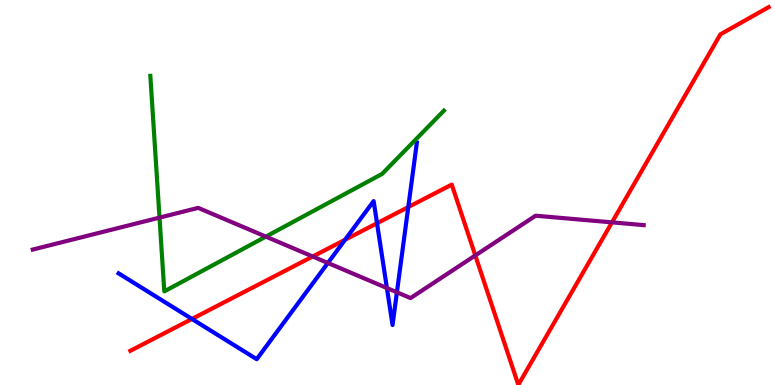[{'lines': ['blue', 'red'], 'intersections': [{'x': 2.48, 'y': 1.72}, {'x': 4.45, 'y': 3.77}, {'x': 4.86, 'y': 4.2}, {'x': 5.27, 'y': 4.62}]}, {'lines': ['green', 'red'], 'intersections': []}, {'lines': ['purple', 'red'], 'intersections': [{'x': 4.03, 'y': 3.34}, {'x': 6.13, 'y': 3.37}, {'x': 7.9, 'y': 4.22}]}, {'lines': ['blue', 'green'], 'intersections': []}, {'lines': ['blue', 'purple'], 'intersections': [{'x': 4.23, 'y': 3.17}, {'x': 4.99, 'y': 2.52}, {'x': 5.12, 'y': 2.41}]}, {'lines': ['green', 'purple'], 'intersections': [{'x': 2.06, 'y': 4.35}, {'x': 3.43, 'y': 3.85}]}]